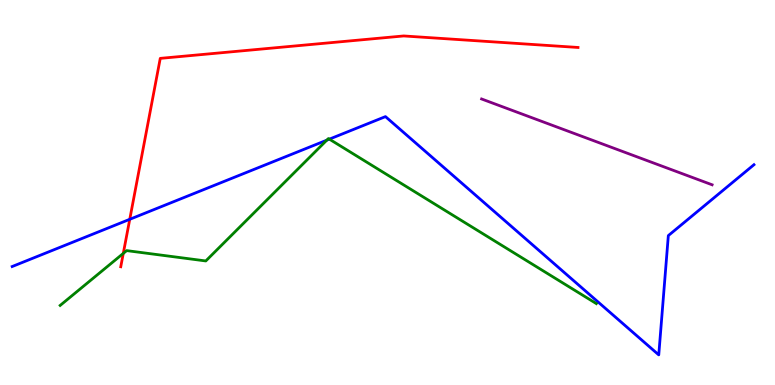[{'lines': ['blue', 'red'], 'intersections': [{'x': 1.67, 'y': 4.3}]}, {'lines': ['green', 'red'], 'intersections': [{'x': 1.59, 'y': 3.42}]}, {'lines': ['purple', 'red'], 'intersections': []}, {'lines': ['blue', 'green'], 'intersections': [{'x': 4.22, 'y': 6.36}, {'x': 4.25, 'y': 6.39}]}, {'lines': ['blue', 'purple'], 'intersections': []}, {'lines': ['green', 'purple'], 'intersections': []}]